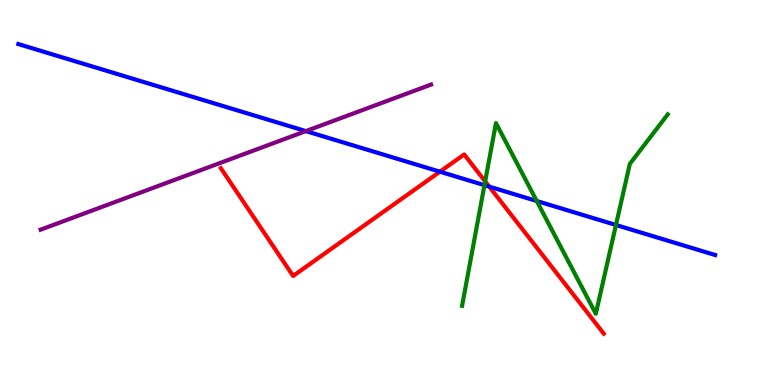[{'lines': ['blue', 'red'], 'intersections': [{'x': 5.68, 'y': 5.54}, {'x': 6.31, 'y': 5.15}]}, {'lines': ['green', 'red'], 'intersections': [{'x': 6.26, 'y': 5.29}]}, {'lines': ['purple', 'red'], 'intersections': []}, {'lines': ['blue', 'green'], 'intersections': [{'x': 6.25, 'y': 5.19}, {'x': 6.93, 'y': 4.78}, {'x': 7.95, 'y': 4.16}]}, {'lines': ['blue', 'purple'], 'intersections': [{'x': 3.95, 'y': 6.59}]}, {'lines': ['green', 'purple'], 'intersections': []}]